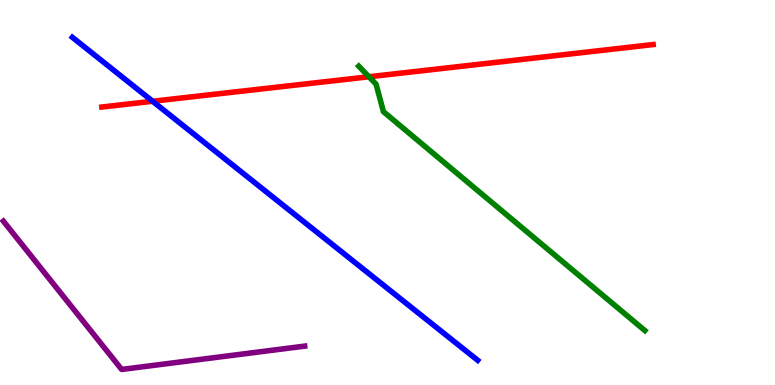[{'lines': ['blue', 'red'], 'intersections': [{'x': 1.97, 'y': 7.37}]}, {'lines': ['green', 'red'], 'intersections': [{'x': 4.76, 'y': 8.01}]}, {'lines': ['purple', 'red'], 'intersections': []}, {'lines': ['blue', 'green'], 'intersections': []}, {'lines': ['blue', 'purple'], 'intersections': []}, {'lines': ['green', 'purple'], 'intersections': []}]